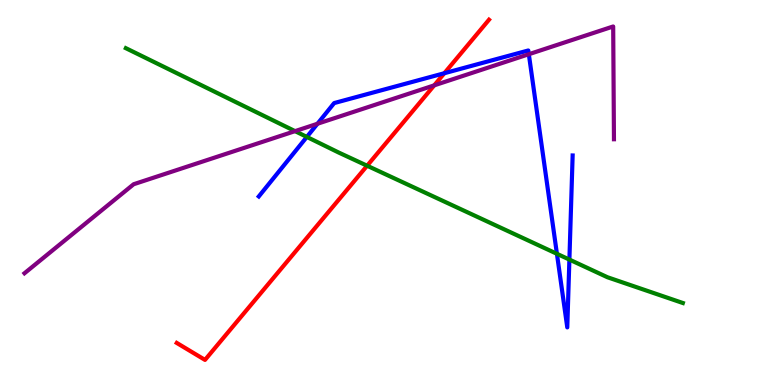[{'lines': ['blue', 'red'], 'intersections': [{'x': 5.73, 'y': 8.1}]}, {'lines': ['green', 'red'], 'intersections': [{'x': 4.74, 'y': 5.7}]}, {'lines': ['purple', 'red'], 'intersections': [{'x': 5.6, 'y': 7.78}]}, {'lines': ['blue', 'green'], 'intersections': [{'x': 3.96, 'y': 6.44}, {'x': 7.19, 'y': 3.41}, {'x': 7.35, 'y': 3.26}]}, {'lines': ['blue', 'purple'], 'intersections': [{'x': 4.1, 'y': 6.79}, {'x': 6.82, 'y': 8.59}]}, {'lines': ['green', 'purple'], 'intersections': [{'x': 3.81, 'y': 6.59}]}]